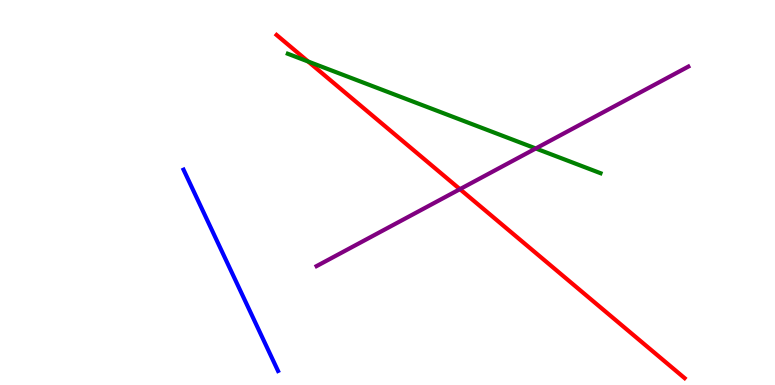[{'lines': ['blue', 'red'], 'intersections': []}, {'lines': ['green', 'red'], 'intersections': [{'x': 3.98, 'y': 8.4}]}, {'lines': ['purple', 'red'], 'intersections': [{'x': 5.93, 'y': 5.09}]}, {'lines': ['blue', 'green'], 'intersections': []}, {'lines': ['blue', 'purple'], 'intersections': []}, {'lines': ['green', 'purple'], 'intersections': [{'x': 6.91, 'y': 6.14}]}]